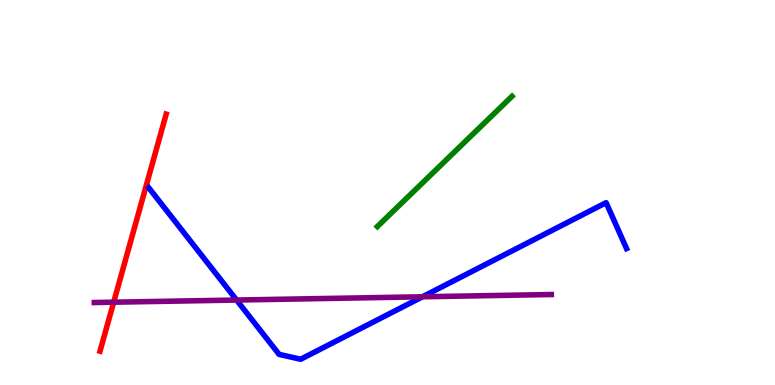[{'lines': ['blue', 'red'], 'intersections': []}, {'lines': ['green', 'red'], 'intersections': []}, {'lines': ['purple', 'red'], 'intersections': [{'x': 1.47, 'y': 2.15}]}, {'lines': ['blue', 'green'], 'intersections': []}, {'lines': ['blue', 'purple'], 'intersections': [{'x': 3.05, 'y': 2.21}, {'x': 5.45, 'y': 2.29}]}, {'lines': ['green', 'purple'], 'intersections': []}]